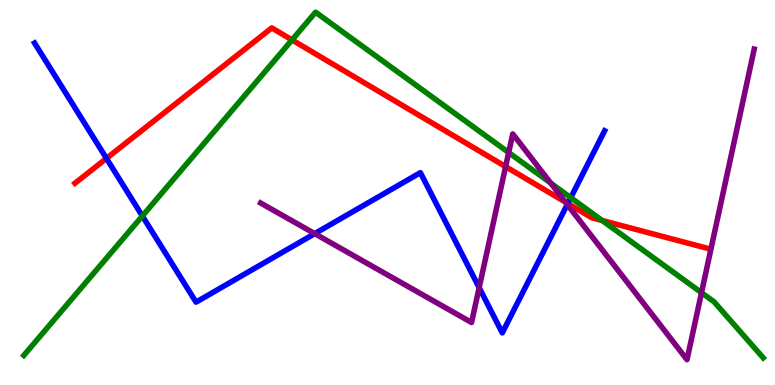[{'lines': ['blue', 'red'], 'intersections': [{'x': 1.37, 'y': 5.89}, {'x': 7.33, 'y': 4.71}]}, {'lines': ['green', 'red'], 'intersections': [{'x': 3.77, 'y': 8.96}, {'x': 7.77, 'y': 4.27}]}, {'lines': ['purple', 'red'], 'intersections': [{'x': 6.52, 'y': 5.67}, {'x': 7.29, 'y': 4.75}]}, {'lines': ['blue', 'green'], 'intersections': [{'x': 1.84, 'y': 4.39}, {'x': 7.36, 'y': 4.87}]}, {'lines': ['blue', 'purple'], 'intersections': [{'x': 4.06, 'y': 3.93}, {'x': 6.18, 'y': 2.53}, {'x': 7.32, 'y': 4.69}]}, {'lines': ['green', 'purple'], 'intersections': [{'x': 6.56, 'y': 6.04}, {'x': 7.11, 'y': 5.24}, {'x': 9.05, 'y': 2.4}]}]